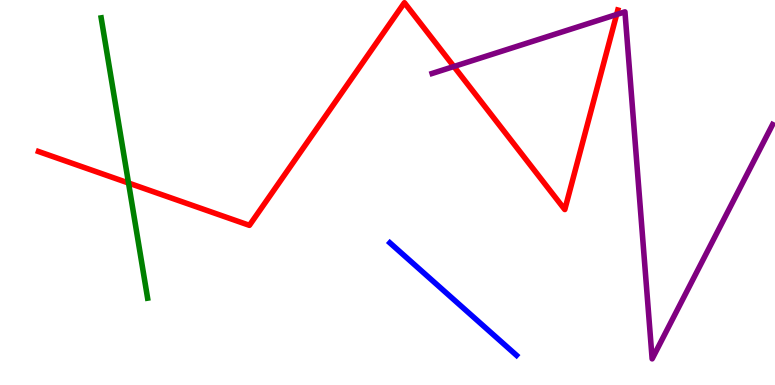[{'lines': ['blue', 'red'], 'intersections': []}, {'lines': ['green', 'red'], 'intersections': [{'x': 1.66, 'y': 5.25}]}, {'lines': ['purple', 'red'], 'intersections': [{'x': 5.86, 'y': 8.27}, {'x': 7.96, 'y': 9.62}]}, {'lines': ['blue', 'green'], 'intersections': []}, {'lines': ['blue', 'purple'], 'intersections': []}, {'lines': ['green', 'purple'], 'intersections': []}]